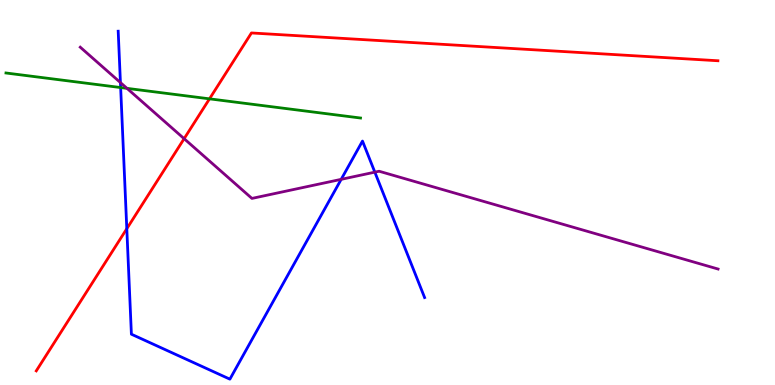[{'lines': ['blue', 'red'], 'intersections': [{'x': 1.64, 'y': 4.06}]}, {'lines': ['green', 'red'], 'intersections': [{'x': 2.7, 'y': 7.43}]}, {'lines': ['purple', 'red'], 'intersections': [{'x': 2.38, 'y': 6.4}]}, {'lines': ['blue', 'green'], 'intersections': [{'x': 1.56, 'y': 7.73}]}, {'lines': ['blue', 'purple'], 'intersections': [{'x': 1.55, 'y': 7.86}, {'x': 4.4, 'y': 5.34}, {'x': 4.84, 'y': 5.53}]}, {'lines': ['green', 'purple'], 'intersections': [{'x': 1.64, 'y': 7.71}]}]